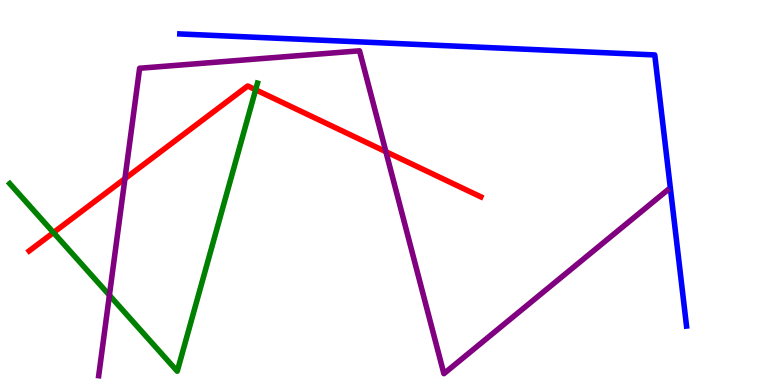[{'lines': ['blue', 'red'], 'intersections': []}, {'lines': ['green', 'red'], 'intersections': [{'x': 0.69, 'y': 3.96}, {'x': 3.3, 'y': 7.67}]}, {'lines': ['purple', 'red'], 'intersections': [{'x': 1.61, 'y': 5.36}, {'x': 4.98, 'y': 6.06}]}, {'lines': ['blue', 'green'], 'intersections': []}, {'lines': ['blue', 'purple'], 'intersections': []}, {'lines': ['green', 'purple'], 'intersections': [{'x': 1.41, 'y': 2.33}]}]